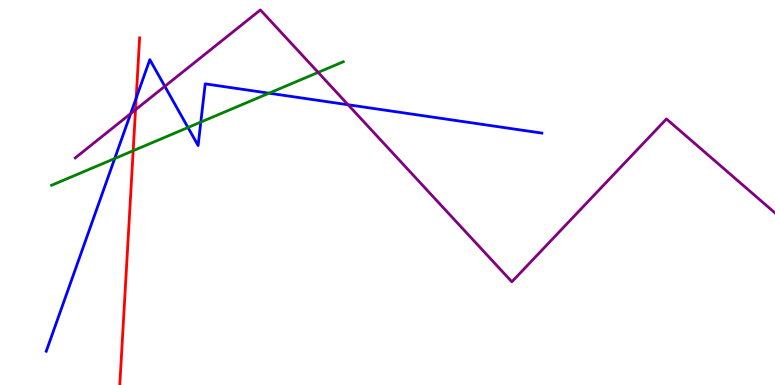[{'lines': ['blue', 'red'], 'intersections': [{'x': 1.76, 'y': 7.45}]}, {'lines': ['green', 'red'], 'intersections': [{'x': 1.72, 'y': 6.09}]}, {'lines': ['purple', 'red'], 'intersections': [{'x': 1.75, 'y': 7.15}]}, {'lines': ['blue', 'green'], 'intersections': [{'x': 1.48, 'y': 5.88}, {'x': 2.43, 'y': 6.69}, {'x': 2.59, 'y': 6.83}, {'x': 3.47, 'y': 7.58}]}, {'lines': ['blue', 'purple'], 'intersections': [{'x': 1.69, 'y': 7.05}, {'x': 2.13, 'y': 7.76}, {'x': 4.49, 'y': 7.28}]}, {'lines': ['green', 'purple'], 'intersections': [{'x': 4.11, 'y': 8.12}]}]